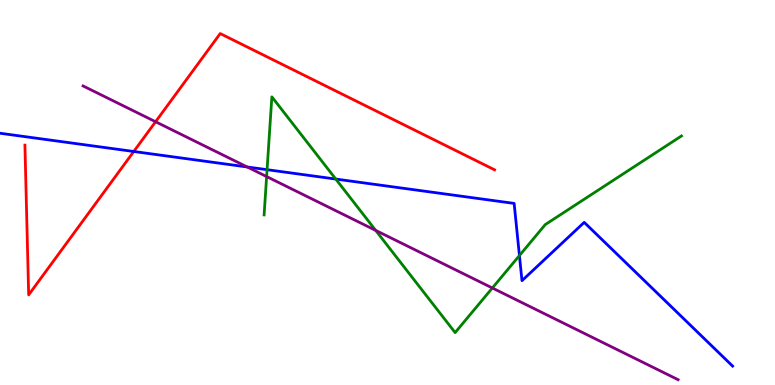[{'lines': ['blue', 'red'], 'intersections': [{'x': 1.73, 'y': 6.07}]}, {'lines': ['green', 'red'], 'intersections': []}, {'lines': ['purple', 'red'], 'intersections': [{'x': 2.01, 'y': 6.84}]}, {'lines': ['blue', 'green'], 'intersections': [{'x': 3.45, 'y': 5.59}, {'x': 4.33, 'y': 5.35}, {'x': 6.7, 'y': 3.36}]}, {'lines': ['blue', 'purple'], 'intersections': [{'x': 3.19, 'y': 5.66}]}, {'lines': ['green', 'purple'], 'intersections': [{'x': 3.44, 'y': 5.41}, {'x': 4.85, 'y': 4.02}, {'x': 6.35, 'y': 2.52}]}]